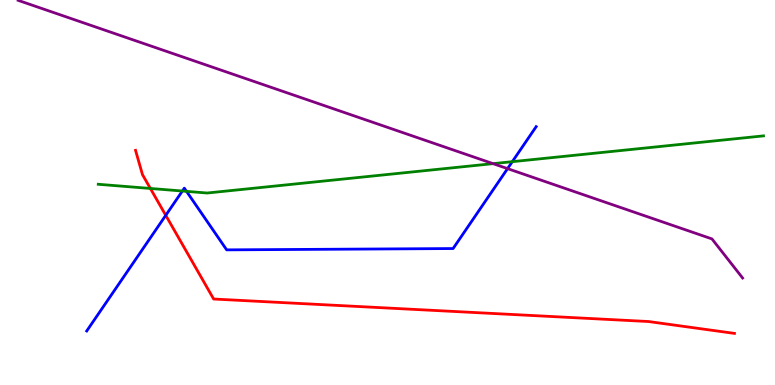[{'lines': ['blue', 'red'], 'intersections': [{'x': 2.14, 'y': 4.41}]}, {'lines': ['green', 'red'], 'intersections': [{'x': 1.94, 'y': 5.11}]}, {'lines': ['purple', 'red'], 'intersections': []}, {'lines': ['blue', 'green'], 'intersections': [{'x': 2.35, 'y': 5.04}, {'x': 2.41, 'y': 5.03}, {'x': 6.61, 'y': 5.8}]}, {'lines': ['blue', 'purple'], 'intersections': [{'x': 6.55, 'y': 5.62}]}, {'lines': ['green', 'purple'], 'intersections': [{'x': 6.36, 'y': 5.75}]}]